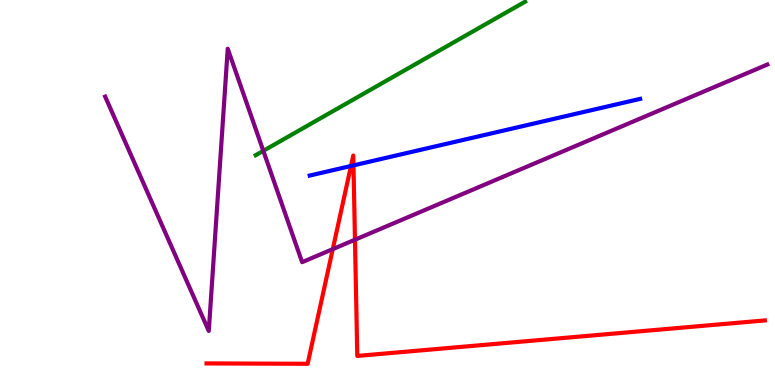[{'lines': ['blue', 'red'], 'intersections': [{'x': 4.53, 'y': 5.69}, {'x': 4.56, 'y': 5.7}]}, {'lines': ['green', 'red'], 'intersections': []}, {'lines': ['purple', 'red'], 'intersections': [{'x': 4.29, 'y': 3.53}, {'x': 4.58, 'y': 3.77}]}, {'lines': ['blue', 'green'], 'intersections': []}, {'lines': ['blue', 'purple'], 'intersections': []}, {'lines': ['green', 'purple'], 'intersections': [{'x': 3.4, 'y': 6.08}]}]